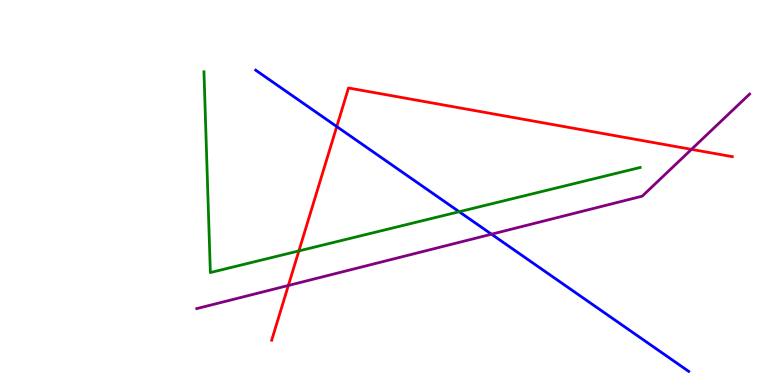[{'lines': ['blue', 'red'], 'intersections': [{'x': 4.35, 'y': 6.71}]}, {'lines': ['green', 'red'], 'intersections': [{'x': 3.86, 'y': 3.48}]}, {'lines': ['purple', 'red'], 'intersections': [{'x': 3.72, 'y': 2.58}, {'x': 8.92, 'y': 6.12}]}, {'lines': ['blue', 'green'], 'intersections': [{'x': 5.93, 'y': 4.5}]}, {'lines': ['blue', 'purple'], 'intersections': [{'x': 6.34, 'y': 3.92}]}, {'lines': ['green', 'purple'], 'intersections': []}]